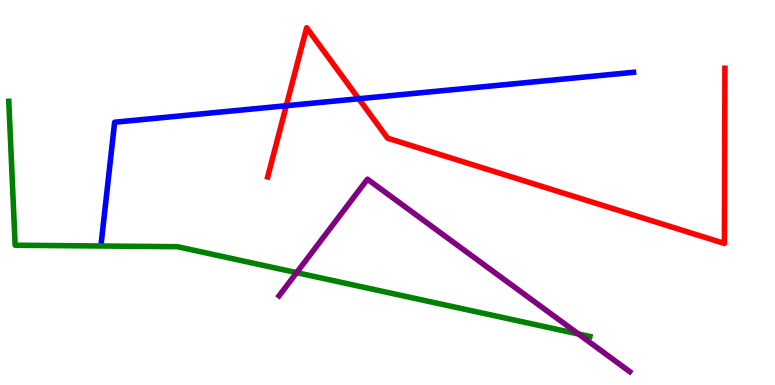[{'lines': ['blue', 'red'], 'intersections': [{'x': 3.69, 'y': 7.25}, {'x': 4.63, 'y': 7.44}]}, {'lines': ['green', 'red'], 'intersections': []}, {'lines': ['purple', 'red'], 'intersections': []}, {'lines': ['blue', 'green'], 'intersections': []}, {'lines': ['blue', 'purple'], 'intersections': []}, {'lines': ['green', 'purple'], 'intersections': [{'x': 3.83, 'y': 2.92}, {'x': 7.46, 'y': 1.32}]}]